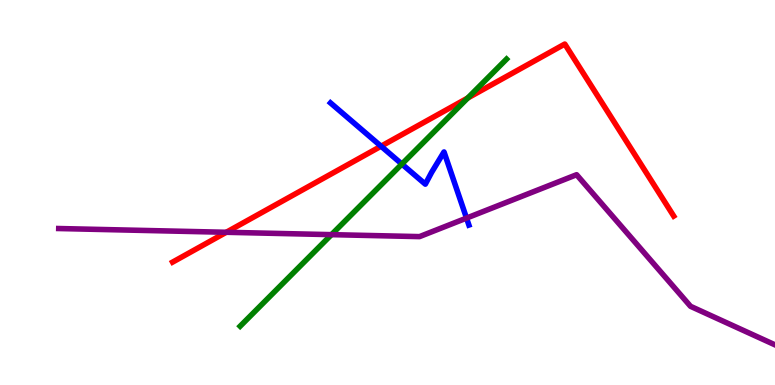[{'lines': ['blue', 'red'], 'intersections': [{'x': 4.92, 'y': 6.2}]}, {'lines': ['green', 'red'], 'intersections': [{'x': 6.04, 'y': 7.45}]}, {'lines': ['purple', 'red'], 'intersections': [{'x': 2.92, 'y': 3.97}]}, {'lines': ['blue', 'green'], 'intersections': [{'x': 5.19, 'y': 5.74}]}, {'lines': ['blue', 'purple'], 'intersections': [{'x': 6.02, 'y': 4.34}]}, {'lines': ['green', 'purple'], 'intersections': [{'x': 4.28, 'y': 3.91}]}]